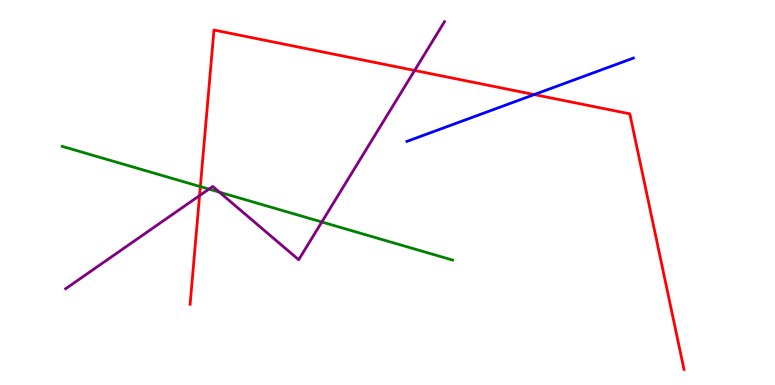[{'lines': ['blue', 'red'], 'intersections': [{'x': 6.89, 'y': 7.54}]}, {'lines': ['green', 'red'], 'intersections': [{'x': 2.59, 'y': 5.15}]}, {'lines': ['purple', 'red'], 'intersections': [{'x': 2.57, 'y': 4.92}, {'x': 5.35, 'y': 8.17}]}, {'lines': ['blue', 'green'], 'intersections': []}, {'lines': ['blue', 'purple'], 'intersections': []}, {'lines': ['green', 'purple'], 'intersections': [{'x': 2.7, 'y': 5.09}, {'x': 2.83, 'y': 5.01}, {'x': 4.15, 'y': 4.23}]}]